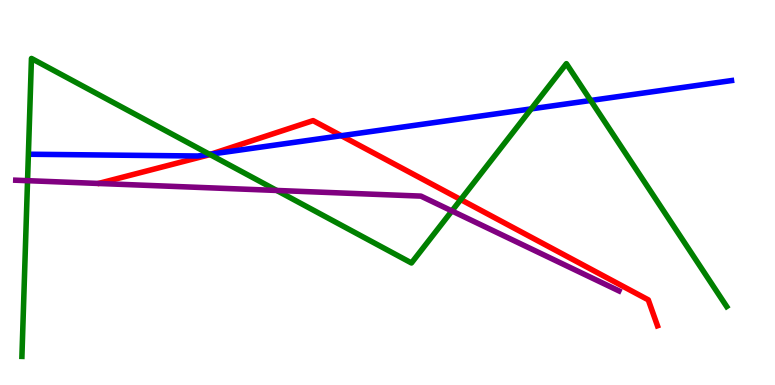[{'lines': ['blue', 'red'], 'intersections': [{'x': 2.72, 'y': 6.0}, {'x': 4.4, 'y': 6.47}]}, {'lines': ['green', 'red'], 'intersections': [{'x': 2.71, 'y': 5.99}, {'x': 5.94, 'y': 4.82}]}, {'lines': ['purple', 'red'], 'intersections': []}, {'lines': ['blue', 'green'], 'intersections': [{'x': 2.7, 'y': 5.99}, {'x': 6.85, 'y': 7.17}, {'x': 7.62, 'y': 7.39}]}, {'lines': ['blue', 'purple'], 'intersections': []}, {'lines': ['green', 'purple'], 'intersections': [{'x': 0.355, 'y': 5.31}, {'x': 3.57, 'y': 5.05}, {'x': 5.83, 'y': 4.52}]}]